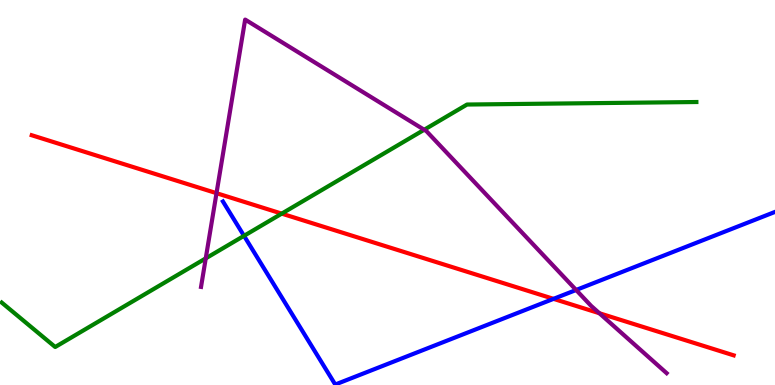[{'lines': ['blue', 'red'], 'intersections': [{'x': 7.14, 'y': 2.24}]}, {'lines': ['green', 'red'], 'intersections': [{'x': 3.64, 'y': 4.45}]}, {'lines': ['purple', 'red'], 'intersections': [{'x': 2.79, 'y': 4.98}, {'x': 7.73, 'y': 1.86}]}, {'lines': ['blue', 'green'], 'intersections': [{'x': 3.15, 'y': 3.87}]}, {'lines': ['blue', 'purple'], 'intersections': [{'x': 7.43, 'y': 2.47}]}, {'lines': ['green', 'purple'], 'intersections': [{'x': 2.65, 'y': 3.29}, {'x': 5.47, 'y': 6.63}]}]